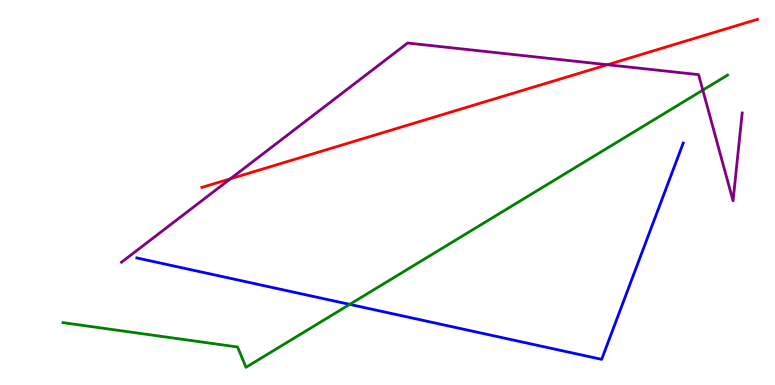[{'lines': ['blue', 'red'], 'intersections': []}, {'lines': ['green', 'red'], 'intersections': []}, {'lines': ['purple', 'red'], 'intersections': [{'x': 2.97, 'y': 5.36}, {'x': 7.84, 'y': 8.32}]}, {'lines': ['blue', 'green'], 'intersections': [{'x': 4.51, 'y': 2.09}]}, {'lines': ['blue', 'purple'], 'intersections': []}, {'lines': ['green', 'purple'], 'intersections': [{'x': 9.07, 'y': 7.66}]}]